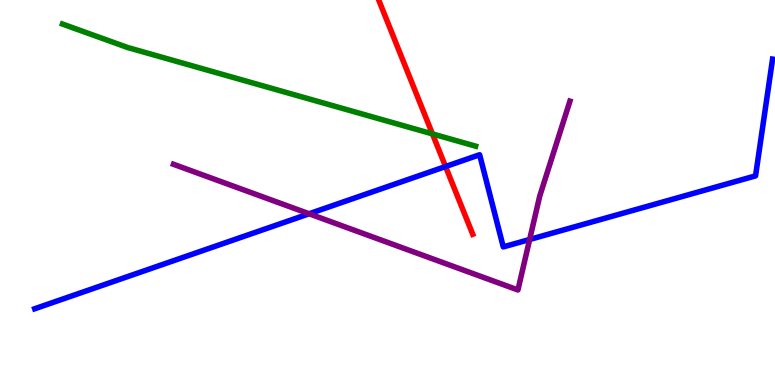[{'lines': ['blue', 'red'], 'intersections': [{'x': 5.75, 'y': 5.67}]}, {'lines': ['green', 'red'], 'intersections': [{'x': 5.58, 'y': 6.52}]}, {'lines': ['purple', 'red'], 'intersections': []}, {'lines': ['blue', 'green'], 'intersections': []}, {'lines': ['blue', 'purple'], 'intersections': [{'x': 3.99, 'y': 4.45}, {'x': 6.83, 'y': 3.78}]}, {'lines': ['green', 'purple'], 'intersections': []}]